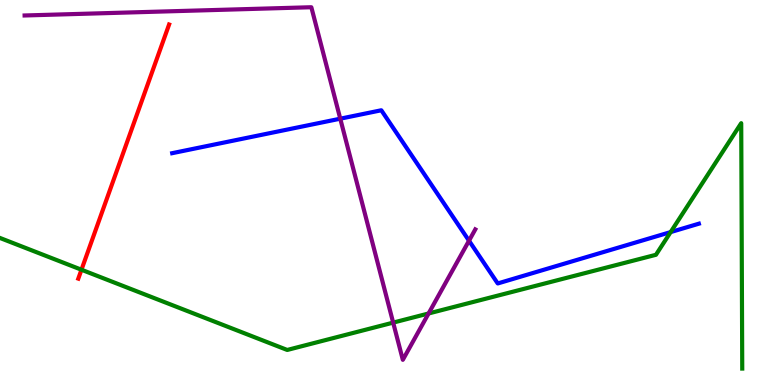[{'lines': ['blue', 'red'], 'intersections': []}, {'lines': ['green', 'red'], 'intersections': [{'x': 1.05, 'y': 2.99}]}, {'lines': ['purple', 'red'], 'intersections': []}, {'lines': ['blue', 'green'], 'intersections': [{'x': 8.65, 'y': 3.97}]}, {'lines': ['blue', 'purple'], 'intersections': [{'x': 4.39, 'y': 6.92}, {'x': 6.05, 'y': 3.75}]}, {'lines': ['green', 'purple'], 'intersections': [{'x': 5.07, 'y': 1.62}, {'x': 5.53, 'y': 1.86}]}]